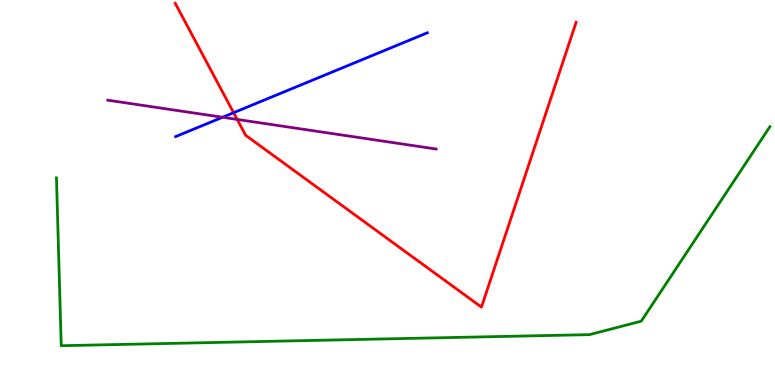[{'lines': ['blue', 'red'], 'intersections': [{'x': 3.01, 'y': 7.07}]}, {'lines': ['green', 'red'], 'intersections': []}, {'lines': ['purple', 'red'], 'intersections': [{'x': 3.06, 'y': 6.9}]}, {'lines': ['blue', 'green'], 'intersections': []}, {'lines': ['blue', 'purple'], 'intersections': [{'x': 2.87, 'y': 6.95}]}, {'lines': ['green', 'purple'], 'intersections': []}]